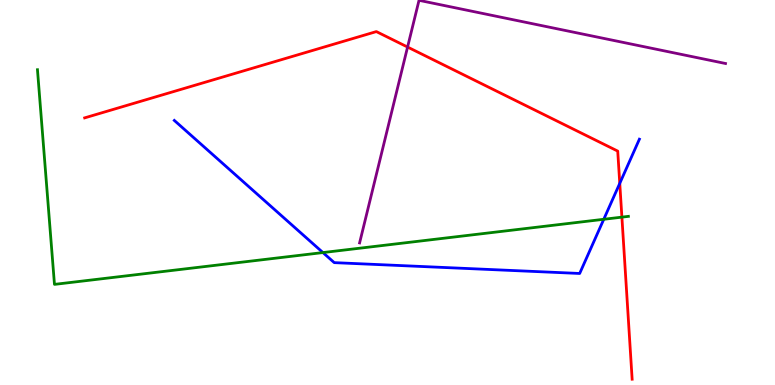[{'lines': ['blue', 'red'], 'intersections': [{'x': 8.0, 'y': 5.24}]}, {'lines': ['green', 'red'], 'intersections': [{'x': 8.02, 'y': 4.36}]}, {'lines': ['purple', 'red'], 'intersections': [{'x': 5.26, 'y': 8.78}]}, {'lines': ['blue', 'green'], 'intersections': [{'x': 4.17, 'y': 3.44}, {'x': 7.79, 'y': 4.3}]}, {'lines': ['blue', 'purple'], 'intersections': []}, {'lines': ['green', 'purple'], 'intersections': []}]